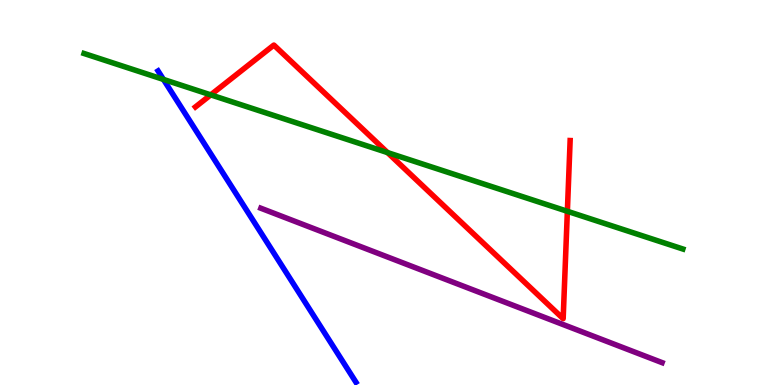[{'lines': ['blue', 'red'], 'intersections': []}, {'lines': ['green', 'red'], 'intersections': [{'x': 2.72, 'y': 7.54}, {'x': 5.0, 'y': 6.04}, {'x': 7.32, 'y': 4.51}]}, {'lines': ['purple', 'red'], 'intersections': []}, {'lines': ['blue', 'green'], 'intersections': [{'x': 2.11, 'y': 7.94}]}, {'lines': ['blue', 'purple'], 'intersections': []}, {'lines': ['green', 'purple'], 'intersections': []}]